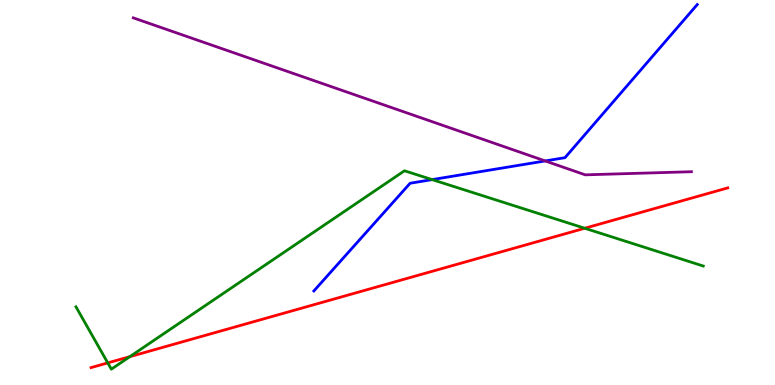[{'lines': ['blue', 'red'], 'intersections': []}, {'lines': ['green', 'red'], 'intersections': [{'x': 1.39, 'y': 0.574}, {'x': 1.68, 'y': 0.736}, {'x': 7.55, 'y': 4.07}]}, {'lines': ['purple', 'red'], 'intersections': []}, {'lines': ['blue', 'green'], 'intersections': [{'x': 5.58, 'y': 5.34}]}, {'lines': ['blue', 'purple'], 'intersections': [{'x': 7.03, 'y': 5.82}]}, {'lines': ['green', 'purple'], 'intersections': []}]